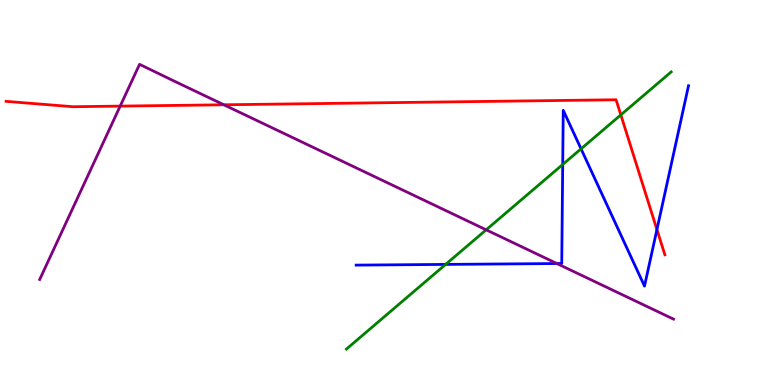[{'lines': ['blue', 'red'], 'intersections': [{'x': 8.48, 'y': 4.04}]}, {'lines': ['green', 'red'], 'intersections': [{'x': 8.01, 'y': 7.02}]}, {'lines': ['purple', 'red'], 'intersections': [{'x': 1.55, 'y': 7.24}, {'x': 2.89, 'y': 7.28}]}, {'lines': ['blue', 'green'], 'intersections': [{'x': 5.75, 'y': 3.13}, {'x': 7.26, 'y': 5.73}, {'x': 7.5, 'y': 6.13}]}, {'lines': ['blue', 'purple'], 'intersections': [{'x': 7.19, 'y': 3.16}]}, {'lines': ['green', 'purple'], 'intersections': [{'x': 6.27, 'y': 4.03}]}]